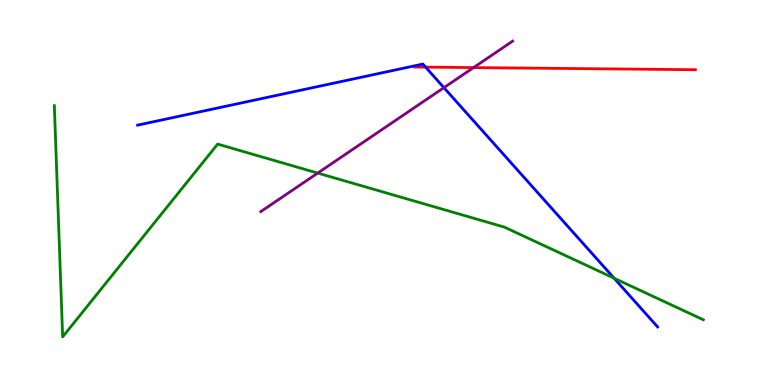[{'lines': ['blue', 'red'], 'intersections': [{'x': 5.49, 'y': 8.26}]}, {'lines': ['green', 'red'], 'intersections': []}, {'lines': ['purple', 'red'], 'intersections': [{'x': 6.11, 'y': 8.24}]}, {'lines': ['blue', 'green'], 'intersections': [{'x': 7.92, 'y': 2.77}]}, {'lines': ['blue', 'purple'], 'intersections': [{'x': 5.73, 'y': 7.72}]}, {'lines': ['green', 'purple'], 'intersections': [{'x': 4.1, 'y': 5.5}]}]